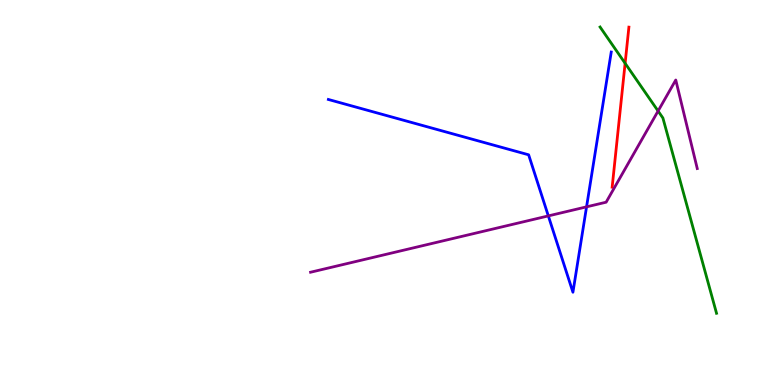[{'lines': ['blue', 'red'], 'intersections': []}, {'lines': ['green', 'red'], 'intersections': [{'x': 8.07, 'y': 8.36}]}, {'lines': ['purple', 'red'], 'intersections': []}, {'lines': ['blue', 'green'], 'intersections': []}, {'lines': ['blue', 'purple'], 'intersections': [{'x': 7.08, 'y': 4.39}, {'x': 7.57, 'y': 4.63}]}, {'lines': ['green', 'purple'], 'intersections': [{'x': 8.49, 'y': 7.12}]}]